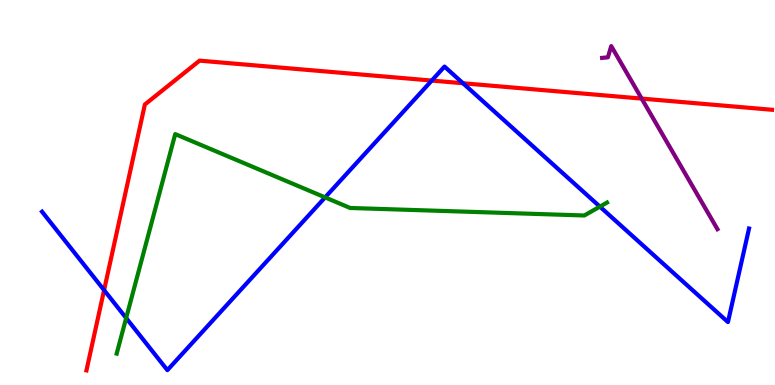[{'lines': ['blue', 'red'], 'intersections': [{'x': 1.34, 'y': 2.46}, {'x': 5.57, 'y': 7.91}, {'x': 5.97, 'y': 7.84}]}, {'lines': ['green', 'red'], 'intersections': []}, {'lines': ['purple', 'red'], 'intersections': [{'x': 8.28, 'y': 7.44}]}, {'lines': ['blue', 'green'], 'intersections': [{'x': 1.63, 'y': 1.74}, {'x': 4.19, 'y': 4.87}, {'x': 7.74, 'y': 4.63}]}, {'lines': ['blue', 'purple'], 'intersections': []}, {'lines': ['green', 'purple'], 'intersections': []}]